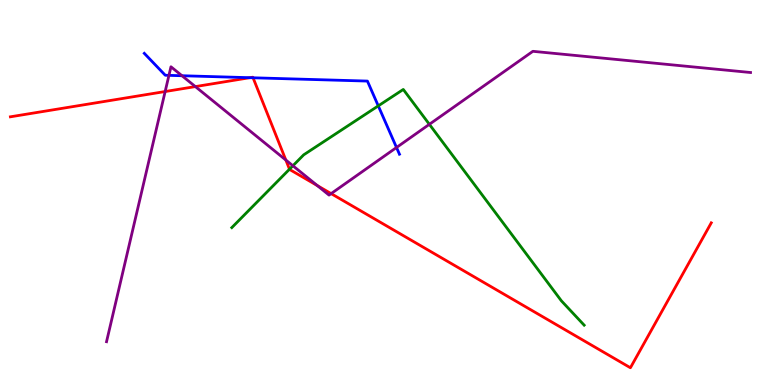[{'lines': ['blue', 'red'], 'intersections': [{'x': 3.22, 'y': 7.98}, {'x': 3.27, 'y': 7.98}]}, {'lines': ['green', 'red'], 'intersections': [{'x': 3.74, 'y': 5.6}]}, {'lines': ['purple', 'red'], 'intersections': [{'x': 2.13, 'y': 7.62}, {'x': 2.52, 'y': 7.75}, {'x': 3.69, 'y': 5.84}, {'x': 4.09, 'y': 5.18}, {'x': 4.27, 'y': 4.97}]}, {'lines': ['blue', 'green'], 'intersections': [{'x': 4.88, 'y': 7.25}]}, {'lines': ['blue', 'purple'], 'intersections': [{'x': 2.18, 'y': 8.04}, {'x': 2.35, 'y': 8.03}, {'x': 5.12, 'y': 6.17}]}, {'lines': ['green', 'purple'], 'intersections': [{'x': 3.78, 'y': 5.69}, {'x': 5.54, 'y': 6.77}]}]